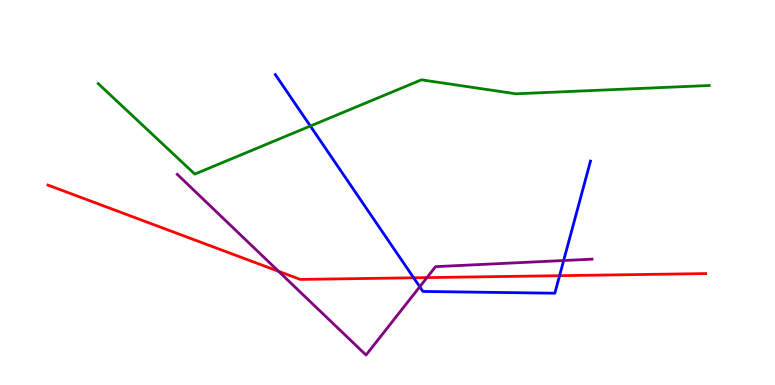[{'lines': ['blue', 'red'], 'intersections': [{'x': 5.34, 'y': 2.78}, {'x': 7.22, 'y': 2.84}]}, {'lines': ['green', 'red'], 'intersections': []}, {'lines': ['purple', 'red'], 'intersections': [{'x': 3.59, 'y': 2.95}, {'x': 5.51, 'y': 2.79}]}, {'lines': ['blue', 'green'], 'intersections': [{'x': 4.0, 'y': 6.73}]}, {'lines': ['blue', 'purple'], 'intersections': [{'x': 5.42, 'y': 2.55}, {'x': 7.27, 'y': 3.23}]}, {'lines': ['green', 'purple'], 'intersections': []}]